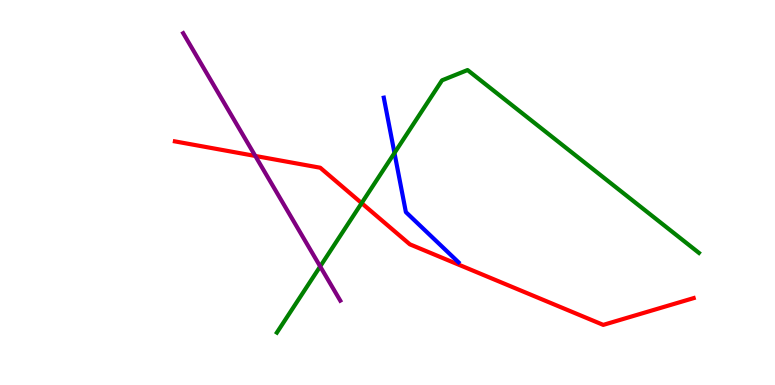[{'lines': ['blue', 'red'], 'intersections': []}, {'lines': ['green', 'red'], 'intersections': [{'x': 4.67, 'y': 4.72}]}, {'lines': ['purple', 'red'], 'intersections': [{'x': 3.29, 'y': 5.95}]}, {'lines': ['blue', 'green'], 'intersections': [{'x': 5.09, 'y': 6.03}]}, {'lines': ['blue', 'purple'], 'intersections': []}, {'lines': ['green', 'purple'], 'intersections': [{'x': 4.13, 'y': 3.08}]}]